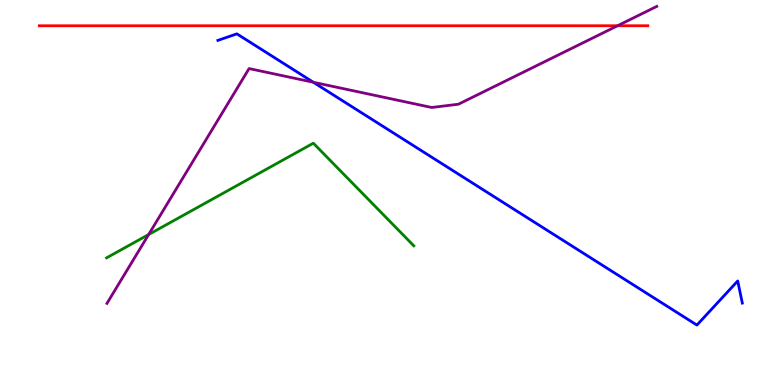[{'lines': ['blue', 'red'], 'intersections': []}, {'lines': ['green', 'red'], 'intersections': []}, {'lines': ['purple', 'red'], 'intersections': [{'x': 7.97, 'y': 9.33}]}, {'lines': ['blue', 'green'], 'intersections': []}, {'lines': ['blue', 'purple'], 'intersections': [{'x': 4.04, 'y': 7.86}]}, {'lines': ['green', 'purple'], 'intersections': [{'x': 1.92, 'y': 3.91}]}]